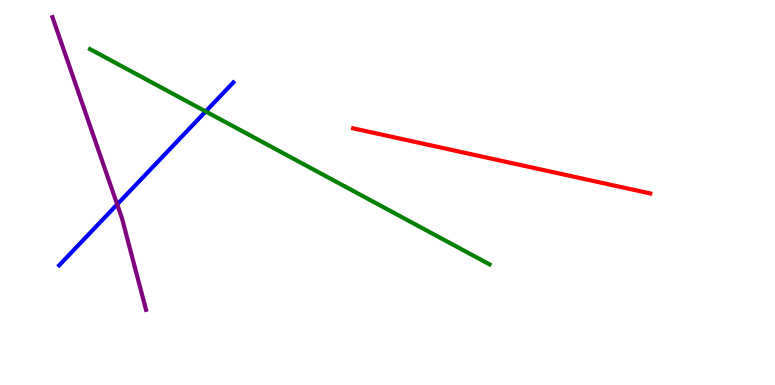[{'lines': ['blue', 'red'], 'intersections': []}, {'lines': ['green', 'red'], 'intersections': []}, {'lines': ['purple', 'red'], 'intersections': []}, {'lines': ['blue', 'green'], 'intersections': [{'x': 2.65, 'y': 7.11}]}, {'lines': ['blue', 'purple'], 'intersections': [{'x': 1.51, 'y': 4.69}]}, {'lines': ['green', 'purple'], 'intersections': []}]